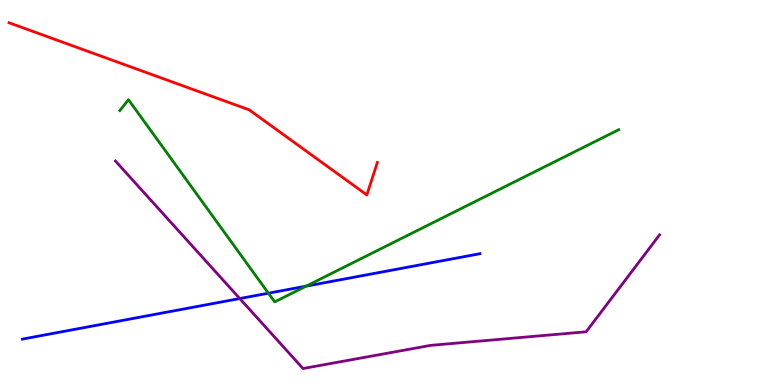[{'lines': ['blue', 'red'], 'intersections': []}, {'lines': ['green', 'red'], 'intersections': []}, {'lines': ['purple', 'red'], 'intersections': []}, {'lines': ['blue', 'green'], 'intersections': [{'x': 3.46, 'y': 2.38}, {'x': 3.95, 'y': 2.57}]}, {'lines': ['blue', 'purple'], 'intersections': [{'x': 3.09, 'y': 2.25}]}, {'lines': ['green', 'purple'], 'intersections': []}]